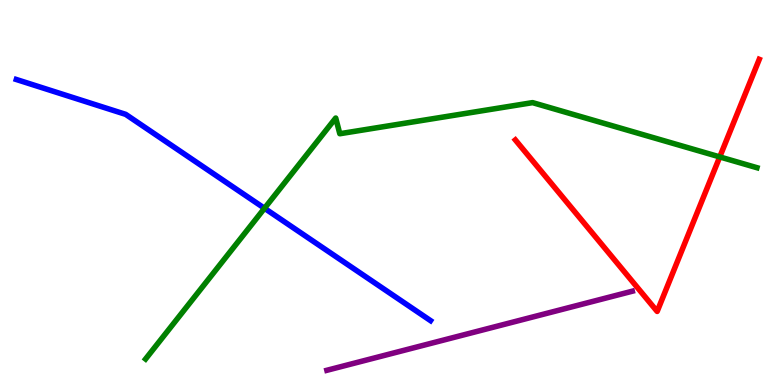[{'lines': ['blue', 'red'], 'intersections': []}, {'lines': ['green', 'red'], 'intersections': [{'x': 9.29, 'y': 5.92}]}, {'lines': ['purple', 'red'], 'intersections': []}, {'lines': ['blue', 'green'], 'intersections': [{'x': 3.41, 'y': 4.59}]}, {'lines': ['blue', 'purple'], 'intersections': []}, {'lines': ['green', 'purple'], 'intersections': []}]